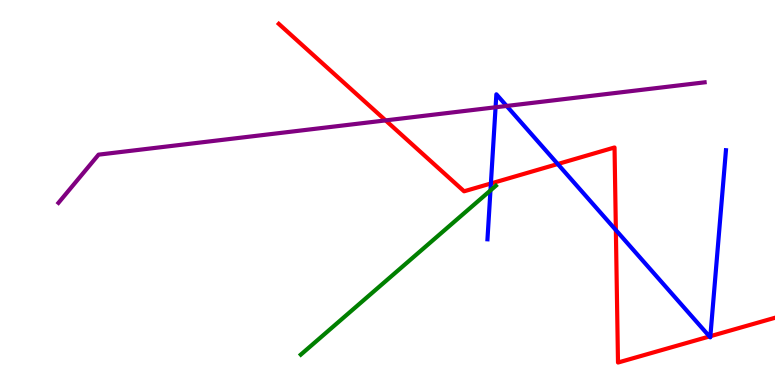[{'lines': ['blue', 'red'], 'intersections': [{'x': 6.33, 'y': 5.23}, {'x': 7.2, 'y': 5.74}, {'x': 7.95, 'y': 4.02}, {'x': 9.15, 'y': 1.26}, {'x': 9.17, 'y': 1.27}]}, {'lines': ['green', 'red'], 'intersections': []}, {'lines': ['purple', 'red'], 'intersections': [{'x': 4.98, 'y': 6.87}]}, {'lines': ['blue', 'green'], 'intersections': [{'x': 6.33, 'y': 5.05}]}, {'lines': ['blue', 'purple'], 'intersections': [{'x': 6.39, 'y': 7.21}, {'x': 6.54, 'y': 7.25}]}, {'lines': ['green', 'purple'], 'intersections': []}]